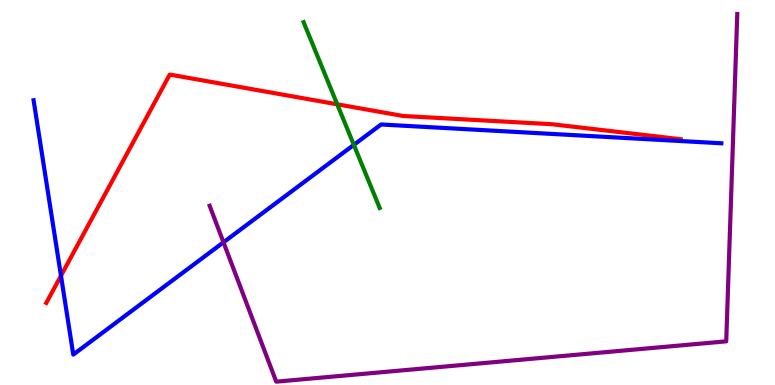[{'lines': ['blue', 'red'], 'intersections': [{'x': 0.787, 'y': 2.84}]}, {'lines': ['green', 'red'], 'intersections': [{'x': 4.35, 'y': 7.29}]}, {'lines': ['purple', 'red'], 'intersections': []}, {'lines': ['blue', 'green'], 'intersections': [{'x': 4.57, 'y': 6.24}]}, {'lines': ['blue', 'purple'], 'intersections': [{'x': 2.88, 'y': 3.71}]}, {'lines': ['green', 'purple'], 'intersections': []}]